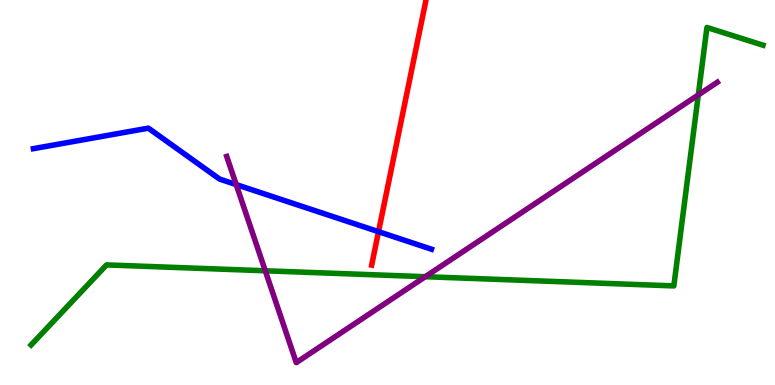[{'lines': ['blue', 'red'], 'intersections': [{'x': 4.88, 'y': 3.98}]}, {'lines': ['green', 'red'], 'intersections': []}, {'lines': ['purple', 'red'], 'intersections': []}, {'lines': ['blue', 'green'], 'intersections': []}, {'lines': ['blue', 'purple'], 'intersections': [{'x': 3.05, 'y': 5.21}]}, {'lines': ['green', 'purple'], 'intersections': [{'x': 3.42, 'y': 2.97}, {'x': 5.49, 'y': 2.81}, {'x': 9.01, 'y': 7.53}]}]